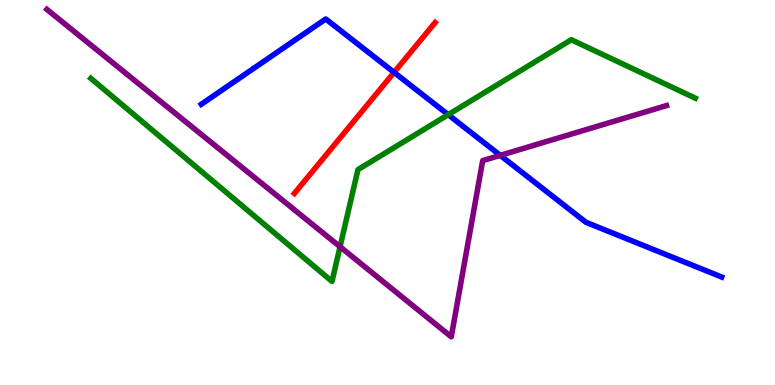[{'lines': ['blue', 'red'], 'intersections': [{'x': 5.08, 'y': 8.12}]}, {'lines': ['green', 'red'], 'intersections': []}, {'lines': ['purple', 'red'], 'intersections': []}, {'lines': ['blue', 'green'], 'intersections': [{'x': 5.78, 'y': 7.02}]}, {'lines': ['blue', 'purple'], 'intersections': [{'x': 6.46, 'y': 5.96}]}, {'lines': ['green', 'purple'], 'intersections': [{'x': 4.39, 'y': 3.59}]}]